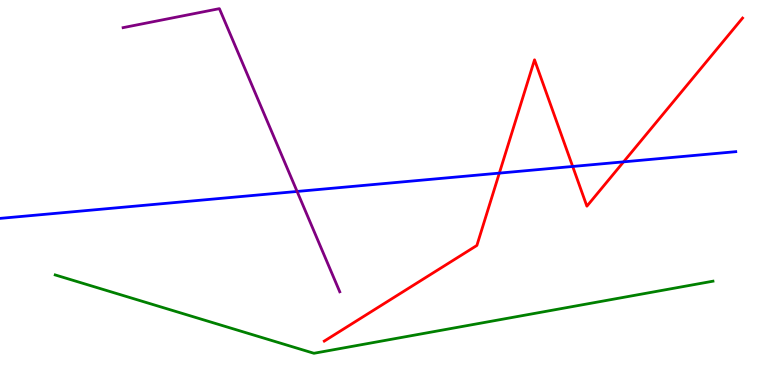[{'lines': ['blue', 'red'], 'intersections': [{'x': 6.44, 'y': 5.5}, {'x': 7.39, 'y': 5.68}, {'x': 8.05, 'y': 5.8}]}, {'lines': ['green', 'red'], 'intersections': []}, {'lines': ['purple', 'red'], 'intersections': []}, {'lines': ['blue', 'green'], 'intersections': []}, {'lines': ['blue', 'purple'], 'intersections': [{'x': 3.83, 'y': 5.03}]}, {'lines': ['green', 'purple'], 'intersections': []}]